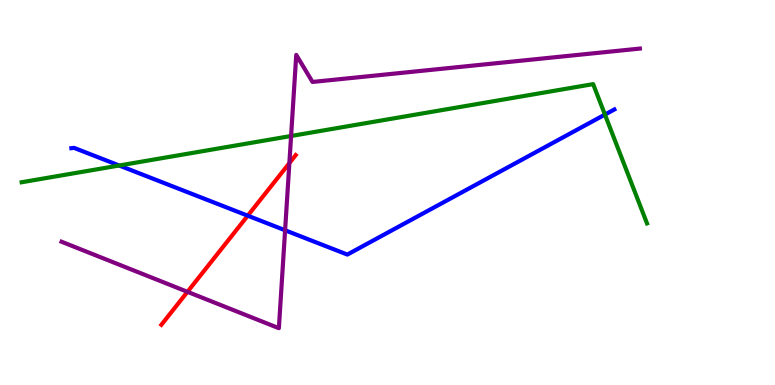[{'lines': ['blue', 'red'], 'intersections': [{'x': 3.2, 'y': 4.4}]}, {'lines': ['green', 'red'], 'intersections': []}, {'lines': ['purple', 'red'], 'intersections': [{'x': 2.42, 'y': 2.42}, {'x': 3.73, 'y': 5.76}]}, {'lines': ['blue', 'green'], 'intersections': [{'x': 1.54, 'y': 5.7}, {'x': 7.81, 'y': 7.02}]}, {'lines': ['blue', 'purple'], 'intersections': [{'x': 3.68, 'y': 4.02}]}, {'lines': ['green', 'purple'], 'intersections': [{'x': 3.76, 'y': 6.47}]}]